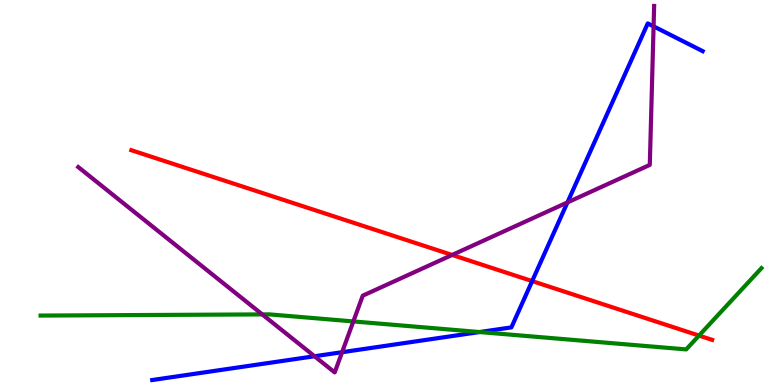[{'lines': ['blue', 'red'], 'intersections': [{'x': 6.87, 'y': 2.7}]}, {'lines': ['green', 'red'], 'intersections': [{'x': 9.02, 'y': 1.28}]}, {'lines': ['purple', 'red'], 'intersections': [{'x': 5.83, 'y': 3.38}]}, {'lines': ['blue', 'green'], 'intersections': [{'x': 6.19, 'y': 1.38}]}, {'lines': ['blue', 'purple'], 'intersections': [{'x': 4.06, 'y': 0.747}, {'x': 4.41, 'y': 0.852}, {'x': 7.32, 'y': 4.74}, {'x': 8.43, 'y': 9.32}]}, {'lines': ['green', 'purple'], 'intersections': [{'x': 3.38, 'y': 1.83}, {'x': 4.56, 'y': 1.65}]}]